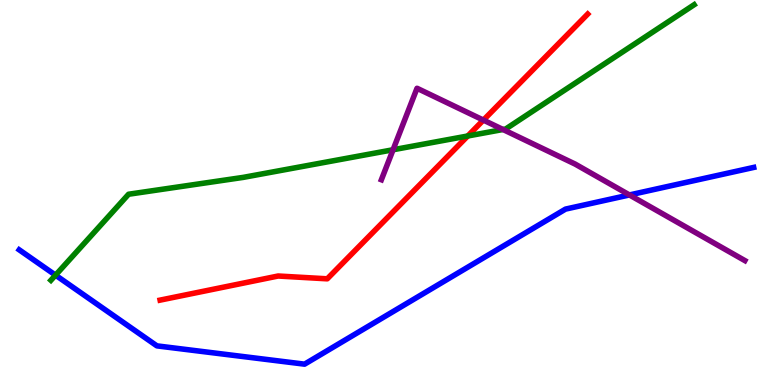[{'lines': ['blue', 'red'], 'intersections': []}, {'lines': ['green', 'red'], 'intersections': [{'x': 6.04, 'y': 6.47}]}, {'lines': ['purple', 'red'], 'intersections': [{'x': 6.24, 'y': 6.88}]}, {'lines': ['blue', 'green'], 'intersections': [{'x': 0.717, 'y': 2.85}]}, {'lines': ['blue', 'purple'], 'intersections': [{'x': 8.12, 'y': 4.94}]}, {'lines': ['green', 'purple'], 'intersections': [{'x': 5.07, 'y': 6.11}, {'x': 6.49, 'y': 6.64}]}]